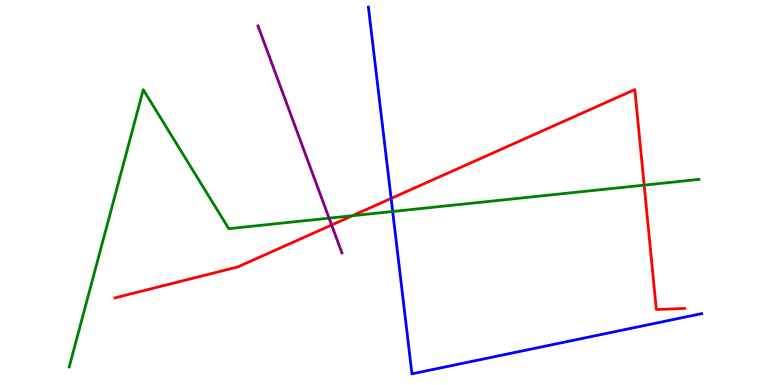[{'lines': ['blue', 'red'], 'intersections': [{'x': 5.05, 'y': 4.85}]}, {'lines': ['green', 'red'], 'intersections': [{'x': 4.55, 'y': 4.4}, {'x': 8.31, 'y': 5.19}]}, {'lines': ['purple', 'red'], 'intersections': [{'x': 4.28, 'y': 4.16}]}, {'lines': ['blue', 'green'], 'intersections': [{'x': 5.07, 'y': 4.51}]}, {'lines': ['blue', 'purple'], 'intersections': []}, {'lines': ['green', 'purple'], 'intersections': [{'x': 4.25, 'y': 4.33}]}]